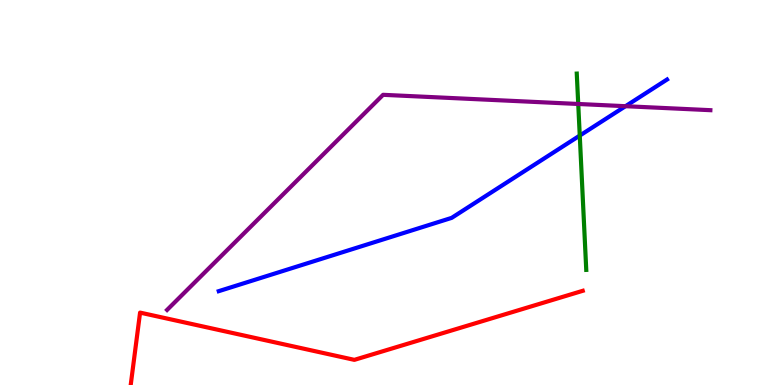[{'lines': ['blue', 'red'], 'intersections': []}, {'lines': ['green', 'red'], 'intersections': []}, {'lines': ['purple', 'red'], 'intersections': []}, {'lines': ['blue', 'green'], 'intersections': [{'x': 7.48, 'y': 6.48}]}, {'lines': ['blue', 'purple'], 'intersections': [{'x': 8.07, 'y': 7.24}]}, {'lines': ['green', 'purple'], 'intersections': [{'x': 7.46, 'y': 7.3}]}]